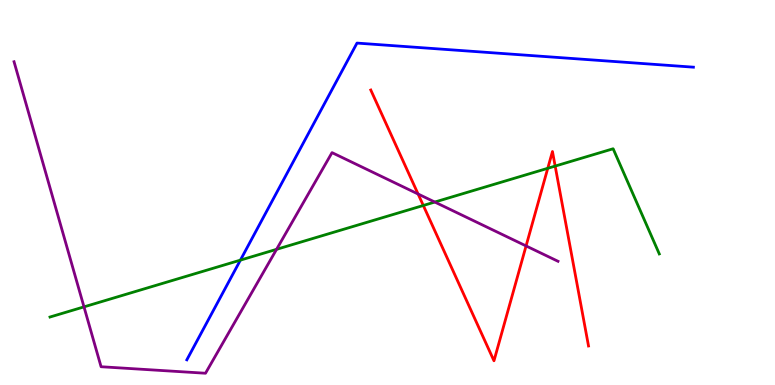[{'lines': ['blue', 'red'], 'intersections': []}, {'lines': ['green', 'red'], 'intersections': [{'x': 5.46, 'y': 4.66}, {'x': 7.07, 'y': 5.63}, {'x': 7.16, 'y': 5.69}]}, {'lines': ['purple', 'red'], 'intersections': [{'x': 5.39, 'y': 4.96}, {'x': 6.79, 'y': 3.61}]}, {'lines': ['blue', 'green'], 'intersections': [{'x': 3.1, 'y': 3.24}]}, {'lines': ['blue', 'purple'], 'intersections': []}, {'lines': ['green', 'purple'], 'intersections': [{'x': 1.08, 'y': 2.03}, {'x': 3.57, 'y': 3.52}, {'x': 5.61, 'y': 4.75}]}]